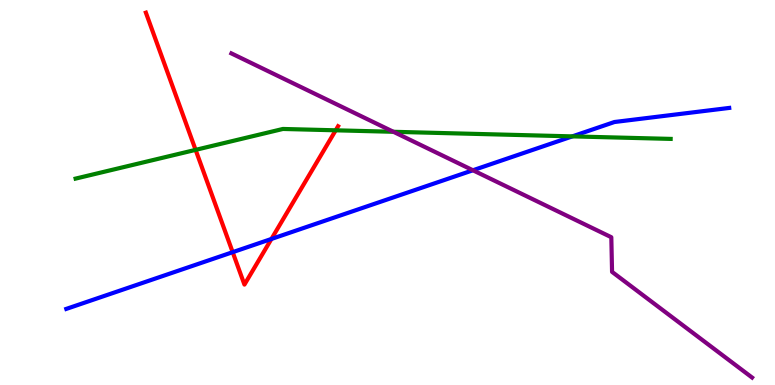[{'lines': ['blue', 'red'], 'intersections': [{'x': 3.0, 'y': 3.45}, {'x': 3.5, 'y': 3.79}]}, {'lines': ['green', 'red'], 'intersections': [{'x': 2.52, 'y': 6.11}, {'x': 4.33, 'y': 6.62}]}, {'lines': ['purple', 'red'], 'intersections': []}, {'lines': ['blue', 'green'], 'intersections': [{'x': 7.38, 'y': 6.46}]}, {'lines': ['blue', 'purple'], 'intersections': [{'x': 6.1, 'y': 5.58}]}, {'lines': ['green', 'purple'], 'intersections': [{'x': 5.08, 'y': 6.58}]}]